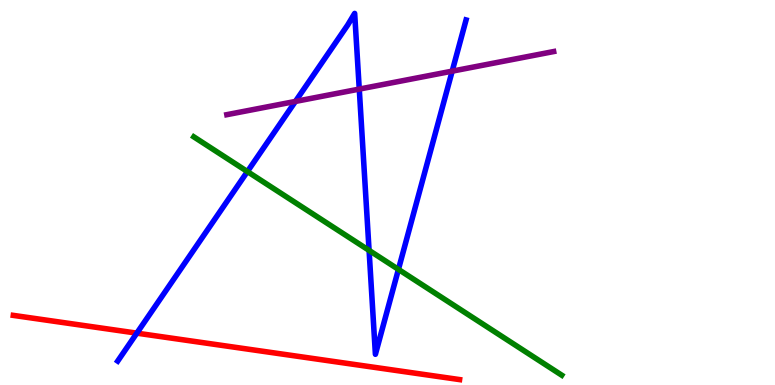[{'lines': ['blue', 'red'], 'intersections': [{'x': 1.77, 'y': 1.35}]}, {'lines': ['green', 'red'], 'intersections': []}, {'lines': ['purple', 'red'], 'intersections': []}, {'lines': ['blue', 'green'], 'intersections': [{'x': 3.19, 'y': 5.54}, {'x': 4.76, 'y': 3.5}, {'x': 5.14, 'y': 3.0}]}, {'lines': ['blue', 'purple'], 'intersections': [{'x': 3.81, 'y': 7.37}, {'x': 4.64, 'y': 7.69}, {'x': 5.83, 'y': 8.15}]}, {'lines': ['green', 'purple'], 'intersections': []}]